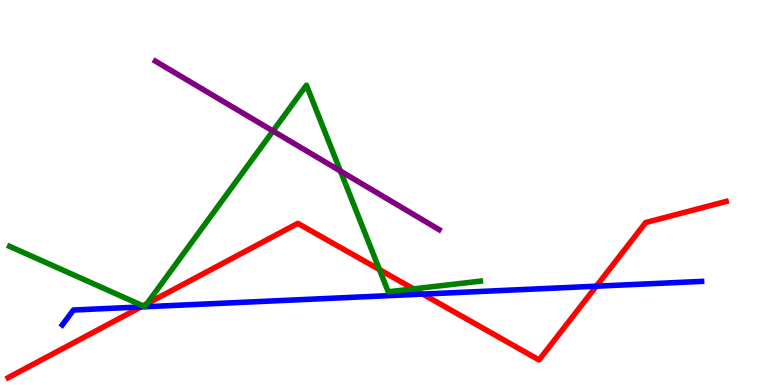[{'lines': ['blue', 'red'], 'intersections': [{'x': 1.82, 'y': 2.03}, {'x': 5.45, 'y': 2.36}, {'x': 7.69, 'y': 2.57}]}, {'lines': ['green', 'red'], 'intersections': [{'x': 1.84, 'y': 2.06}, {'x': 1.89, 'y': 2.11}, {'x': 4.9, 'y': 3.0}, {'x': 5.34, 'y': 2.5}]}, {'lines': ['purple', 'red'], 'intersections': []}, {'lines': ['blue', 'green'], 'intersections': []}, {'lines': ['blue', 'purple'], 'intersections': []}, {'lines': ['green', 'purple'], 'intersections': [{'x': 3.52, 'y': 6.6}, {'x': 4.39, 'y': 5.56}]}]